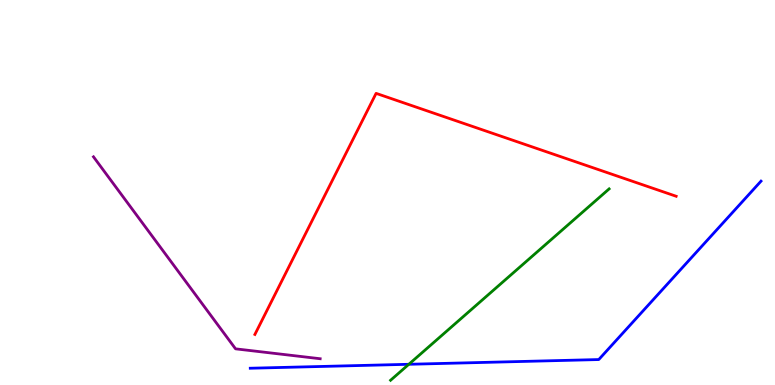[{'lines': ['blue', 'red'], 'intersections': []}, {'lines': ['green', 'red'], 'intersections': []}, {'lines': ['purple', 'red'], 'intersections': []}, {'lines': ['blue', 'green'], 'intersections': [{'x': 5.28, 'y': 0.538}]}, {'lines': ['blue', 'purple'], 'intersections': []}, {'lines': ['green', 'purple'], 'intersections': []}]